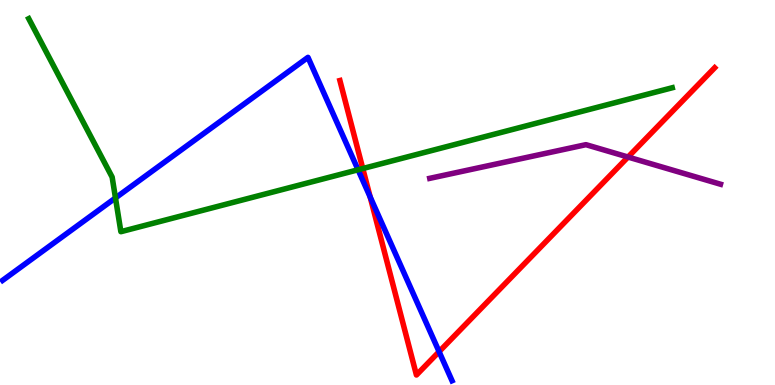[{'lines': ['blue', 'red'], 'intersections': [{'x': 4.78, 'y': 4.88}, {'x': 5.67, 'y': 0.866}]}, {'lines': ['green', 'red'], 'intersections': [{'x': 4.68, 'y': 5.62}]}, {'lines': ['purple', 'red'], 'intersections': [{'x': 8.1, 'y': 5.92}]}, {'lines': ['blue', 'green'], 'intersections': [{'x': 1.49, 'y': 4.86}, {'x': 4.62, 'y': 5.59}]}, {'lines': ['blue', 'purple'], 'intersections': []}, {'lines': ['green', 'purple'], 'intersections': []}]